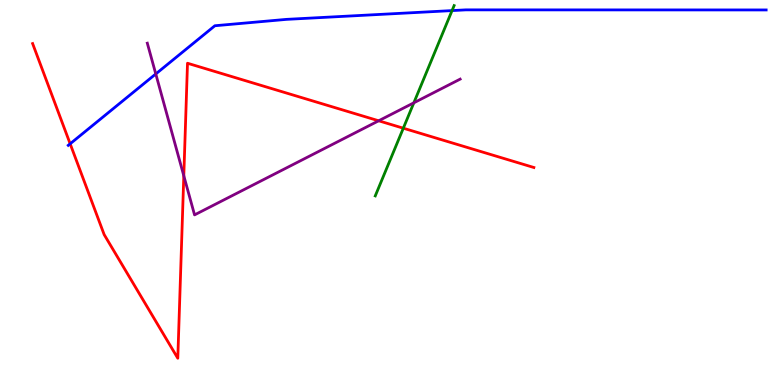[{'lines': ['blue', 'red'], 'intersections': [{'x': 0.905, 'y': 6.27}]}, {'lines': ['green', 'red'], 'intersections': [{'x': 5.2, 'y': 6.67}]}, {'lines': ['purple', 'red'], 'intersections': [{'x': 2.37, 'y': 5.43}, {'x': 4.89, 'y': 6.86}]}, {'lines': ['blue', 'green'], 'intersections': [{'x': 5.83, 'y': 9.72}]}, {'lines': ['blue', 'purple'], 'intersections': [{'x': 2.01, 'y': 8.08}]}, {'lines': ['green', 'purple'], 'intersections': [{'x': 5.34, 'y': 7.33}]}]